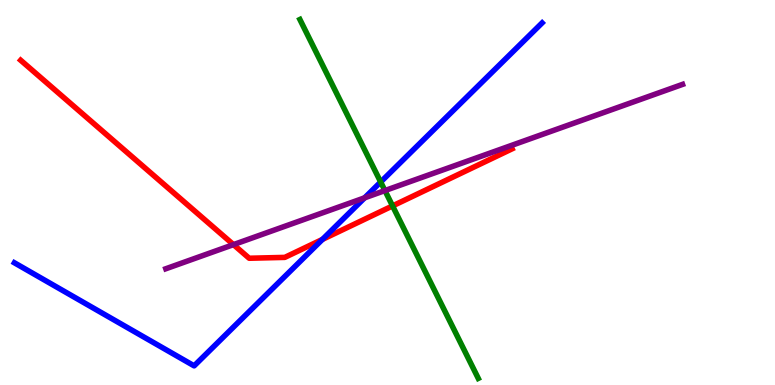[{'lines': ['blue', 'red'], 'intersections': [{'x': 4.16, 'y': 3.78}]}, {'lines': ['green', 'red'], 'intersections': [{'x': 5.07, 'y': 4.65}]}, {'lines': ['purple', 'red'], 'intersections': [{'x': 3.01, 'y': 3.65}]}, {'lines': ['blue', 'green'], 'intersections': [{'x': 4.91, 'y': 5.27}]}, {'lines': ['blue', 'purple'], 'intersections': [{'x': 4.7, 'y': 4.86}]}, {'lines': ['green', 'purple'], 'intersections': [{'x': 4.97, 'y': 5.05}]}]